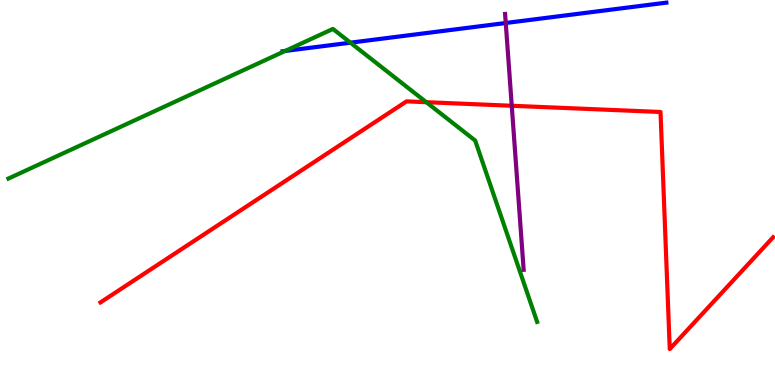[{'lines': ['blue', 'red'], 'intersections': []}, {'lines': ['green', 'red'], 'intersections': [{'x': 5.5, 'y': 7.35}]}, {'lines': ['purple', 'red'], 'intersections': [{'x': 6.6, 'y': 7.25}]}, {'lines': ['blue', 'green'], 'intersections': [{'x': 3.68, 'y': 8.68}, {'x': 4.52, 'y': 8.89}]}, {'lines': ['blue', 'purple'], 'intersections': [{'x': 6.53, 'y': 9.4}]}, {'lines': ['green', 'purple'], 'intersections': []}]